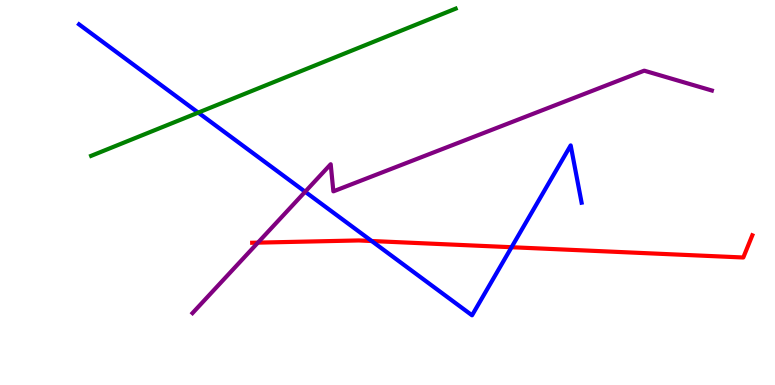[{'lines': ['blue', 'red'], 'intersections': [{'x': 4.8, 'y': 3.74}, {'x': 6.6, 'y': 3.58}]}, {'lines': ['green', 'red'], 'intersections': []}, {'lines': ['purple', 'red'], 'intersections': [{'x': 3.33, 'y': 3.7}]}, {'lines': ['blue', 'green'], 'intersections': [{'x': 2.56, 'y': 7.08}]}, {'lines': ['blue', 'purple'], 'intersections': [{'x': 3.94, 'y': 5.02}]}, {'lines': ['green', 'purple'], 'intersections': []}]